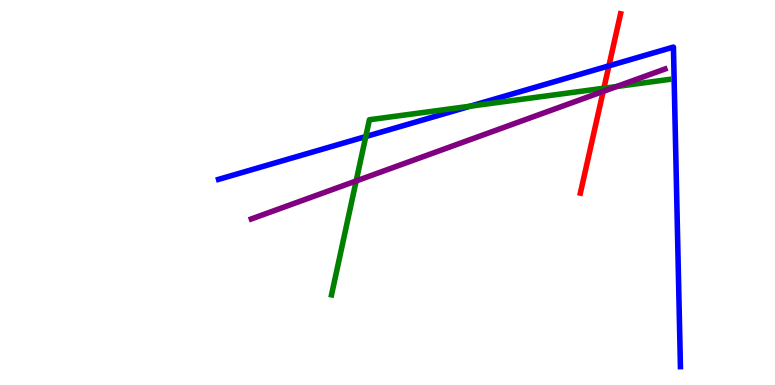[{'lines': ['blue', 'red'], 'intersections': [{'x': 7.86, 'y': 8.29}]}, {'lines': ['green', 'red'], 'intersections': [{'x': 7.79, 'y': 7.71}]}, {'lines': ['purple', 'red'], 'intersections': [{'x': 7.78, 'y': 7.63}]}, {'lines': ['blue', 'green'], 'intersections': [{'x': 4.72, 'y': 6.45}, {'x': 6.07, 'y': 7.24}]}, {'lines': ['blue', 'purple'], 'intersections': []}, {'lines': ['green', 'purple'], 'intersections': [{'x': 4.6, 'y': 5.3}, {'x': 7.96, 'y': 7.75}]}]